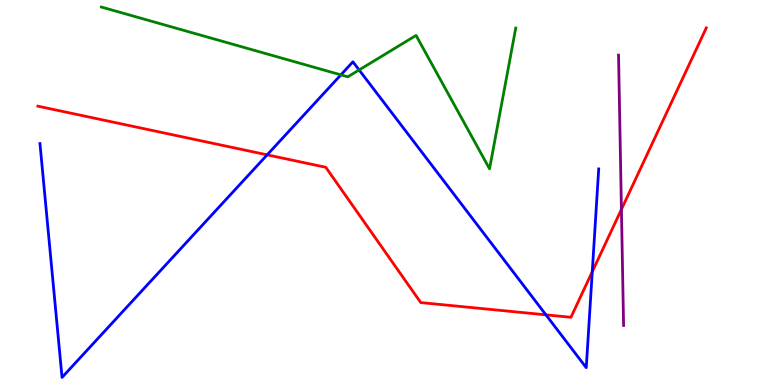[{'lines': ['blue', 'red'], 'intersections': [{'x': 3.45, 'y': 5.98}, {'x': 7.04, 'y': 1.82}, {'x': 7.64, 'y': 2.94}]}, {'lines': ['green', 'red'], 'intersections': []}, {'lines': ['purple', 'red'], 'intersections': [{'x': 8.02, 'y': 4.56}]}, {'lines': ['blue', 'green'], 'intersections': [{'x': 4.4, 'y': 8.06}, {'x': 4.63, 'y': 8.18}]}, {'lines': ['blue', 'purple'], 'intersections': []}, {'lines': ['green', 'purple'], 'intersections': []}]